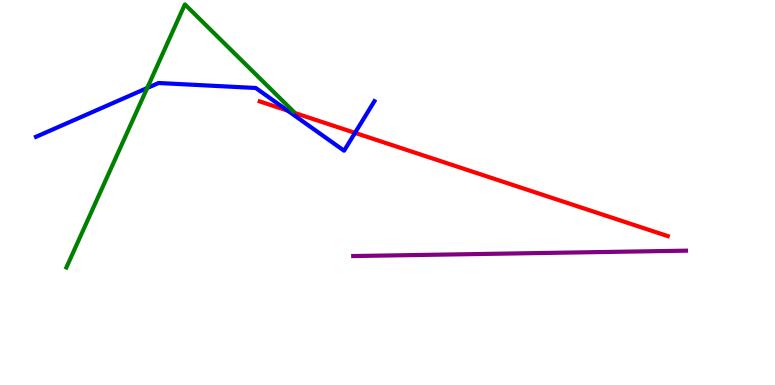[{'lines': ['blue', 'red'], 'intersections': [{'x': 3.71, 'y': 7.13}, {'x': 4.58, 'y': 6.55}]}, {'lines': ['green', 'red'], 'intersections': []}, {'lines': ['purple', 'red'], 'intersections': []}, {'lines': ['blue', 'green'], 'intersections': [{'x': 1.9, 'y': 7.71}]}, {'lines': ['blue', 'purple'], 'intersections': []}, {'lines': ['green', 'purple'], 'intersections': []}]